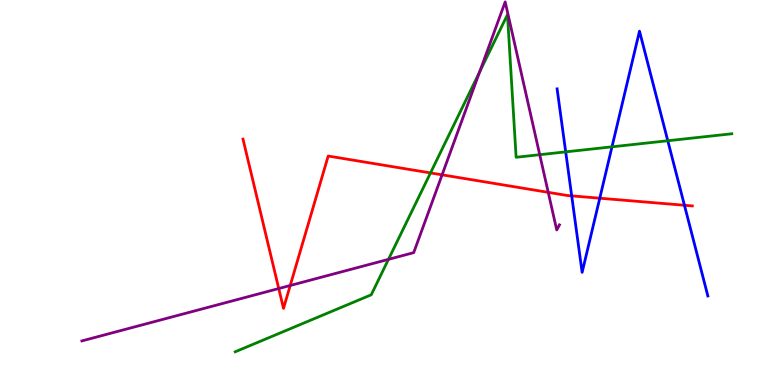[{'lines': ['blue', 'red'], 'intersections': [{'x': 7.38, 'y': 4.91}, {'x': 7.74, 'y': 4.85}, {'x': 8.83, 'y': 4.67}]}, {'lines': ['green', 'red'], 'intersections': [{'x': 5.55, 'y': 5.51}]}, {'lines': ['purple', 'red'], 'intersections': [{'x': 3.6, 'y': 2.51}, {'x': 3.74, 'y': 2.58}, {'x': 5.7, 'y': 5.46}, {'x': 7.07, 'y': 5.0}]}, {'lines': ['blue', 'green'], 'intersections': [{'x': 7.3, 'y': 6.06}, {'x': 7.9, 'y': 6.19}, {'x': 8.62, 'y': 6.34}]}, {'lines': ['blue', 'purple'], 'intersections': []}, {'lines': ['green', 'purple'], 'intersections': [{'x': 5.01, 'y': 3.26}, {'x': 6.19, 'y': 8.14}, {'x': 6.96, 'y': 5.98}]}]